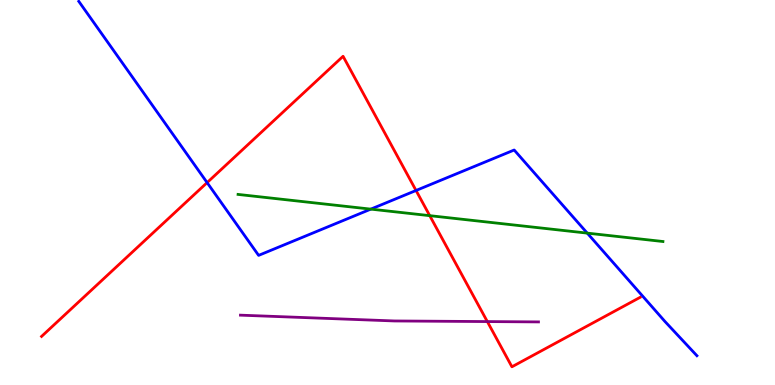[{'lines': ['blue', 'red'], 'intersections': [{'x': 2.67, 'y': 5.26}, {'x': 5.37, 'y': 5.05}]}, {'lines': ['green', 'red'], 'intersections': [{'x': 5.54, 'y': 4.4}]}, {'lines': ['purple', 'red'], 'intersections': [{'x': 6.29, 'y': 1.65}]}, {'lines': ['blue', 'green'], 'intersections': [{'x': 4.78, 'y': 4.57}, {'x': 7.58, 'y': 3.94}]}, {'lines': ['blue', 'purple'], 'intersections': []}, {'lines': ['green', 'purple'], 'intersections': []}]